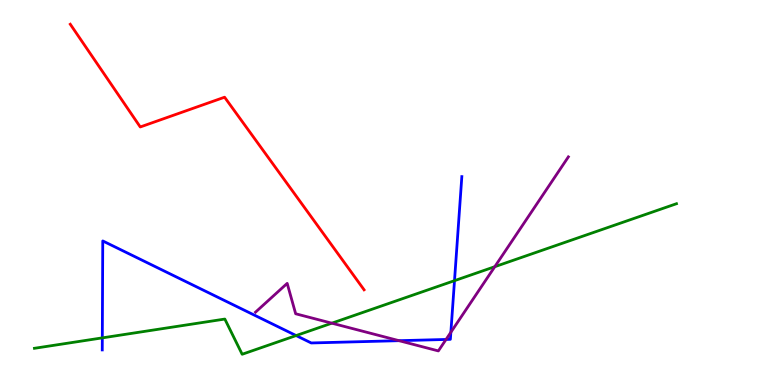[{'lines': ['blue', 'red'], 'intersections': []}, {'lines': ['green', 'red'], 'intersections': []}, {'lines': ['purple', 'red'], 'intersections': []}, {'lines': ['blue', 'green'], 'intersections': [{'x': 1.32, 'y': 1.22}, {'x': 3.82, 'y': 1.28}, {'x': 5.86, 'y': 2.71}]}, {'lines': ['blue', 'purple'], 'intersections': [{'x': 5.15, 'y': 1.15}, {'x': 5.76, 'y': 1.18}, {'x': 5.82, 'y': 1.37}]}, {'lines': ['green', 'purple'], 'intersections': [{'x': 4.28, 'y': 1.61}, {'x': 6.38, 'y': 3.07}]}]